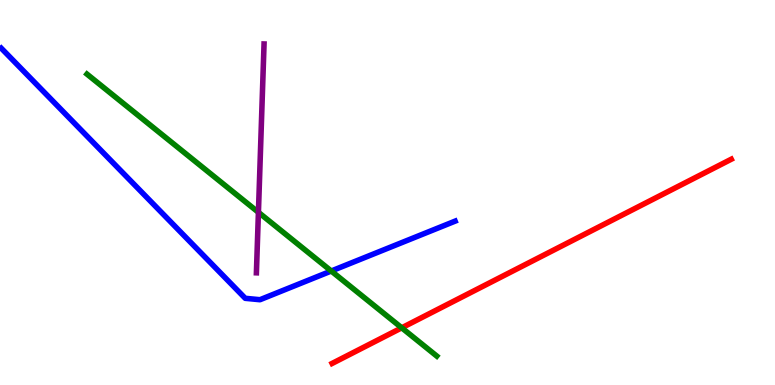[{'lines': ['blue', 'red'], 'intersections': []}, {'lines': ['green', 'red'], 'intersections': [{'x': 5.18, 'y': 1.49}]}, {'lines': ['purple', 'red'], 'intersections': []}, {'lines': ['blue', 'green'], 'intersections': [{'x': 4.27, 'y': 2.96}]}, {'lines': ['blue', 'purple'], 'intersections': []}, {'lines': ['green', 'purple'], 'intersections': [{'x': 3.33, 'y': 4.49}]}]